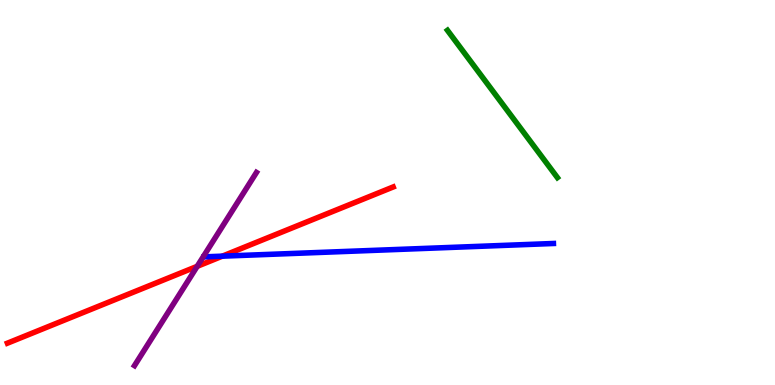[{'lines': ['blue', 'red'], 'intersections': [{'x': 2.87, 'y': 3.35}]}, {'lines': ['green', 'red'], 'intersections': []}, {'lines': ['purple', 'red'], 'intersections': [{'x': 2.54, 'y': 3.08}]}, {'lines': ['blue', 'green'], 'intersections': []}, {'lines': ['blue', 'purple'], 'intersections': []}, {'lines': ['green', 'purple'], 'intersections': []}]